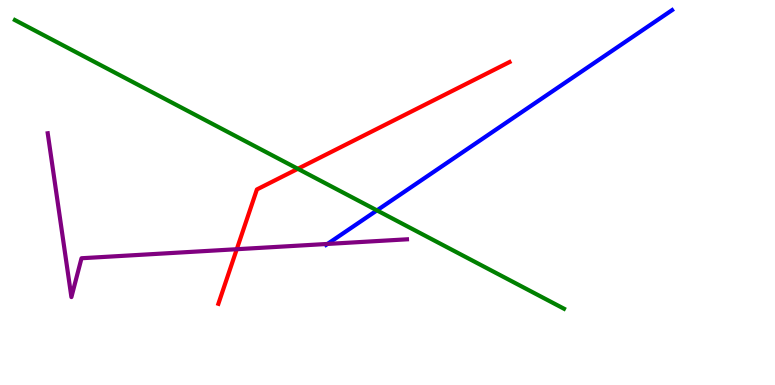[{'lines': ['blue', 'red'], 'intersections': []}, {'lines': ['green', 'red'], 'intersections': [{'x': 3.84, 'y': 5.62}]}, {'lines': ['purple', 'red'], 'intersections': [{'x': 3.06, 'y': 3.53}]}, {'lines': ['blue', 'green'], 'intersections': [{'x': 4.86, 'y': 4.54}]}, {'lines': ['blue', 'purple'], 'intersections': [{'x': 4.23, 'y': 3.66}]}, {'lines': ['green', 'purple'], 'intersections': []}]